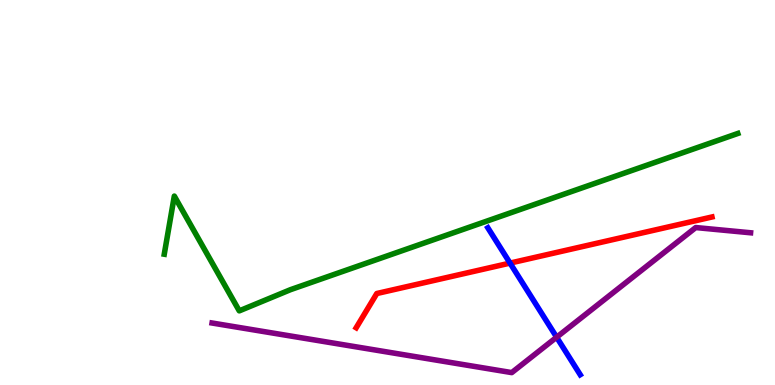[{'lines': ['blue', 'red'], 'intersections': [{'x': 6.58, 'y': 3.17}]}, {'lines': ['green', 'red'], 'intersections': []}, {'lines': ['purple', 'red'], 'intersections': []}, {'lines': ['blue', 'green'], 'intersections': []}, {'lines': ['blue', 'purple'], 'intersections': [{'x': 7.18, 'y': 1.24}]}, {'lines': ['green', 'purple'], 'intersections': []}]